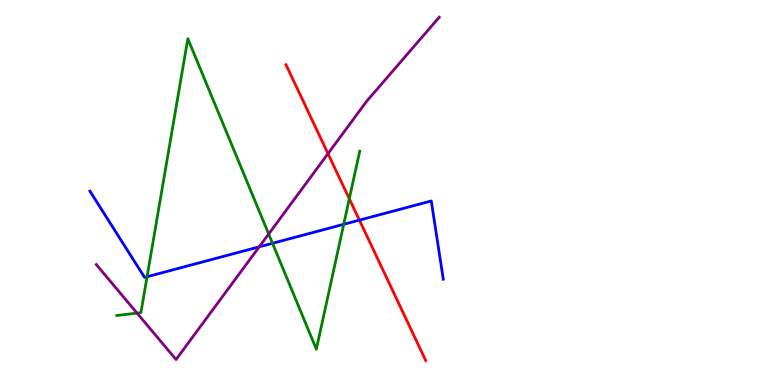[{'lines': ['blue', 'red'], 'intersections': [{'x': 4.64, 'y': 4.28}]}, {'lines': ['green', 'red'], 'intersections': [{'x': 4.51, 'y': 4.84}]}, {'lines': ['purple', 'red'], 'intersections': [{'x': 4.23, 'y': 6.01}]}, {'lines': ['blue', 'green'], 'intersections': [{'x': 1.9, 'y': 2.81}, {'x': 3.52, 'y': 3.68}, {'x': 4.43, 'y': 4.17}]}, {'lines': ['blue', 'purple'], 'intersections': [{'x': 3.34, 'y': 3.59}]}, {'lines': ['green', 'purple'], 'intersections': [{'x': 1.77, 'y': 1.87}, {'x': 3.47, 'y': 3.92}]}]